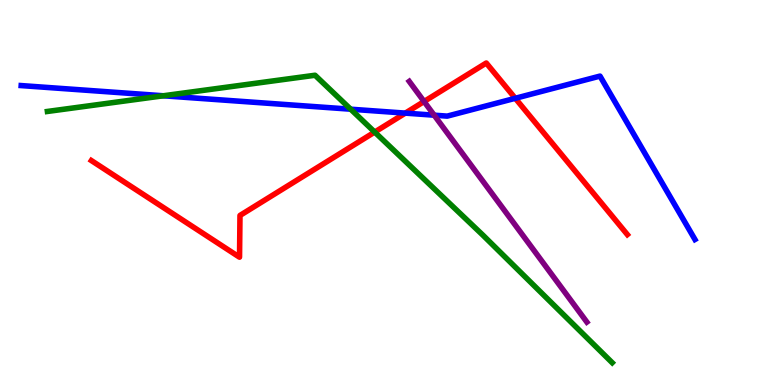[{'lines': ['blue', 'red'], 'intersections': [{'x': 5.23, 'y': 7.06}, {'x': 6.65, 'y': 7.45}]}, {'lines': ['green', 'red'], 'intersections': [{'x': 4.83, 'y': 6.57}]}, {'lines': ['purple', 'red'], 'intersections': [{'x': 5.47, 'y': 7.36}]}, {'lines': ['blue', 'green'], 'intersections': [{'x': 2.11, 'y': 7.51}, {'x': 4.52, 'y': 7.16}]}, {'lines': ['blue', 'purple'], 'intersections': [{'x': 5.6, 'y': 7.01}]}, {'lines': ['green', 'purple'], 'intersections': []}]